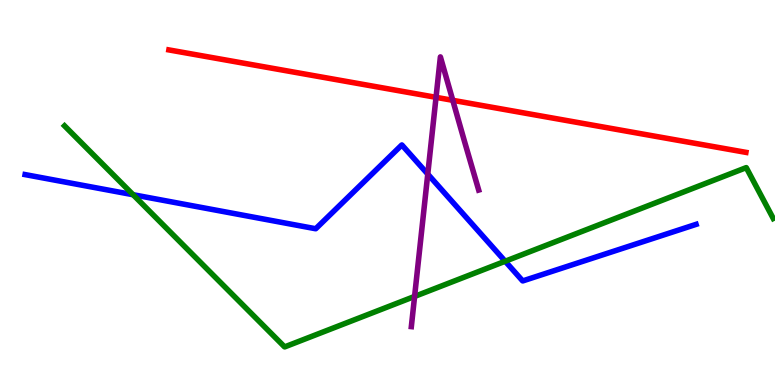[{'lines': ['blue', 'red'], 'intersections': []}, {'lines': ['green', 'red'], 'intersections': []}, {'lines': ['purple', 'red'], 'intersections': [{'x': 5.63, 'y': 7.47}, {'x': 5.84, 'y': 7.39}]}, {'lines': ['blue', 'green'], 'intersections': [{'x': 1.72, 'y': 4.94}, {'x': 6.52, 'y': 3.21}]}, {'lines': ['blue', 'purple'], 'intersections': [{'x': 5.52, 'y': 5.48}]}, {'lines': ['green', 'purple'], 'intersections': [{'x': 5.35, 'y': 2.3}]}]